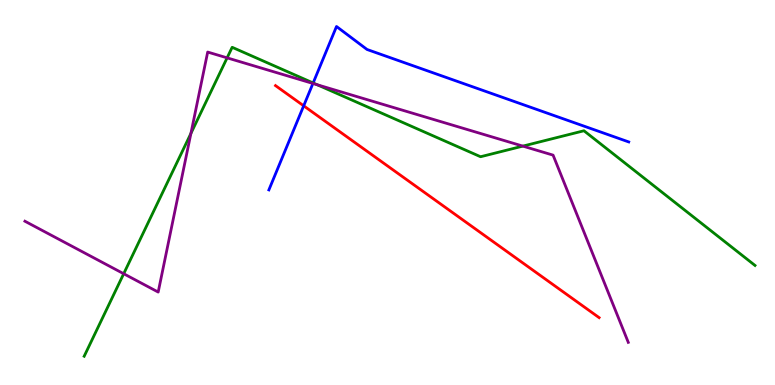[{'lines': ['blue', 'red'], 'intersections': [{'x': 3.92, 'y': 7.25}]}, {'lines': ['green', 'red'], 'intersections': []}, {'lines': ['purple', 'red'], 'intersections': []}, {'lines': ['blue', 'green'], 'intersections': [{'x': 4.04, 'y': 7.84}]}, {'lines': ['blue', 'purple'], 'intersections': [{'x': 4.04, 'y': 7.83}]}, {'lines': ['green', 'purple'], 'intersections': [{'x': 1.6, 'y': 2.89}, {'x': 2.46, 'y': 6.53}, {'x': 2.93, 'y': 8.5}, {'x': 4.09, 'y': 7.8}, {'x': 6.75, 'y': 6.2}]}]